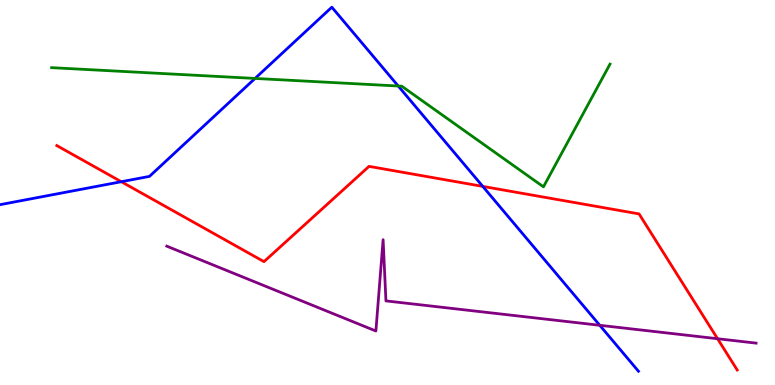[{'lines': ['blue', 'red'], 'intersections': [{'x': 1.57, 'y': 5.28}, {'x': 6.23, 'y': 5.16}]}, {'lines': ['green', 'red'], 'intersections': []}, {'lines': ['purple', 'red'], 'intersections': [{'x': 9.26, 'y': 1.2}]}, {'lines': ['blue', 'green'], 'intersections': [{'x': 3.29, 'y': 7.96}, {'x': 5.14, 'y': 7.77}]}, {'lines': ['blue', 'purple'], 'intersections': [{'x': 7.74, 'y': 1.55}]}, {'lines': ['green', 'purple'], 'intersections': []}]